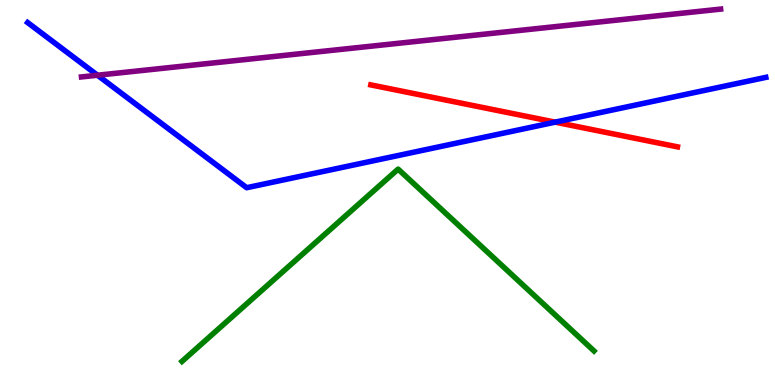[{'lines': ['blue', 'red'], 'intersections': [{'x': 7.16, 'y': 6.83}]}, {'lines': ['green', 'red'], 'intersections': []}, {'lines': ['purple', 'red'], 'intersections': []}, {'lines': ['blue', 'green'], 'intersections': []}, {'lines': ['blue', 'purple'], 'intersections': [{'x': 1.26, 'y': 8.05}]}, {'lines': ['green', 'purple'], 'intersections': []}]